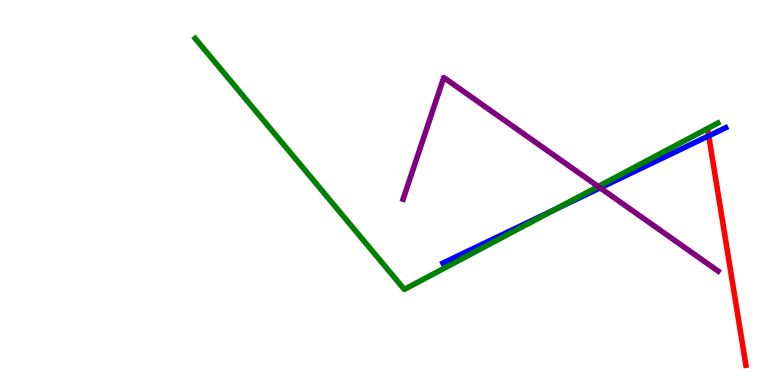[{'lines': ['blue', 'red'], 'intersections': [{'x': 9.14, 'y': 6.47}]}, {'lines': ['green', 'red'], 'intersections': []}, {'lines': ['purple', 'red'], 'intersections': []}, {'lines': ['blue', 'green'], 'intersections': [{'x': 7.16, 'y': 4.55}]}, {'lines': ['blue', 'purple'], 'intersections': [{'x': 7.74, 'y': 5.12}]}, {'lines': ['green', 'purple'], 'intersections': [{'x': 7.72, 'y': 5.16}]}]